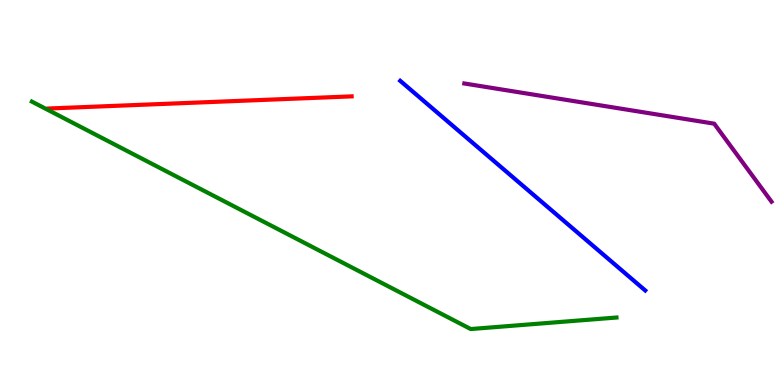[{'lines': ['blue', 'red'], 'intersections': []}, {'lines': ['green', 'red'], 'intersections': []}, {'lines': ['purple', 'red'], 'intersections': []}, {'lines': ['blue', 'green'], 'intersections': []}, {'lines': ['blue', 'purple'], 'intersections': []}, {'lines': ['green', 'purple'], 'intersections': []}]